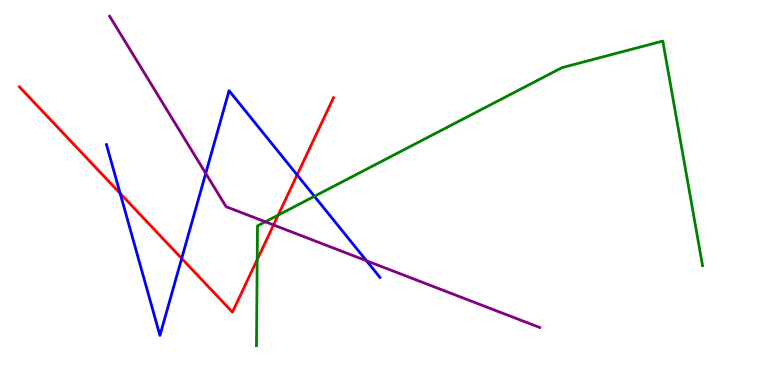[{'lines': ['blue', 'red'], 'intersections': [{'x': 1.55, 'y': 4.98}, {'x': 2.34, 'y': 3.29}, {'x': 3.83, 'y': 5.46}]}, {'lines': ['green', 'red'], 'intersections': [{'x': 3.32, 'y': 3.26}, {'x': 3.59, 'y': 4.41}]}, {'lines': ['purple', 'red'], 'intersections': [{'x': 3.53, 'y': 4.16}]}, {'lines': ['blue', 'green'], 'intersections': [{'x': 4.06, 'y': 4.9}]}, {'lines': ['blue', 'purple'], 'intersections': [{'x': 2.65, 'y': 5.5}, {'x': 4.73, 'y': 3.23}]}, {'lines': ['green', 'purple'], 'intersections': [{'x': 3.42, 'y': 4.24}]}]